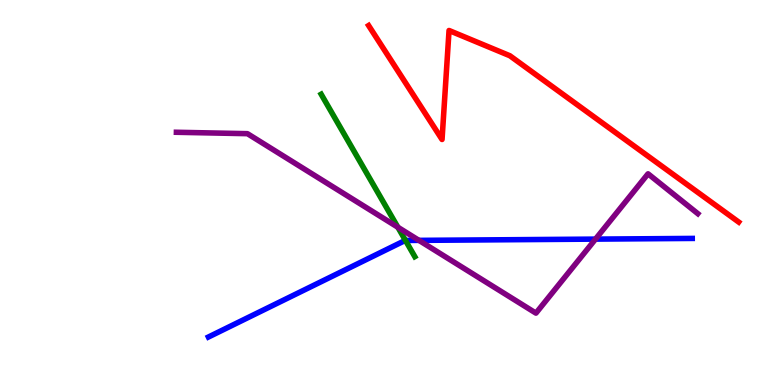[{'lines': ['blue', 'red'], 'intersections': []}, {'lines': ['green', 'red'], 'intersections': []}, {'lines': ['purple', 'red'], 'intersections': []}, {'lines': ['blue', 'green'], 'intersections': [{'x': 5.23, 'y': 3.75}]}, {'lines': ['blue', 'purple'], 'intersections': [{'x': 5.41, 'y': 3.76}, {'x': 7.68, 'y': 3.79}]}, {'lines': ['green', 'purple'], 'intersections': [{'x': 5.13, 'y': 4.1}]}]